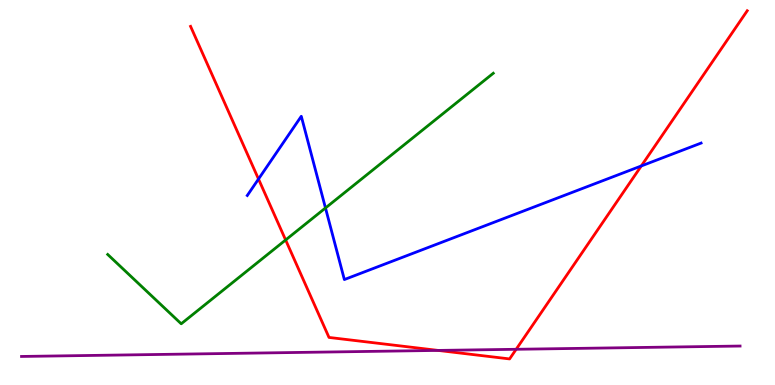[{'lines': ['blue', 'red'], 'intersections': [{'x': 3.34, 'y': 5.35}, {'x': 8.27, 'y': 5.69}]}, {'lines': ['green', 'red'], 'intersections': [{'x': 3.69, 'y': 3.77}]}, {'lines': ['purple', 'red'], 'intersections': [{'x': 5.65, 'y': 0.898}, {'x': 6.66, 'y': 0.928}]}, {'lines': ['blue', 'green'], 'intersections': [{'x': 4.2, 'y': 4.6}]}, {'lines': ['blue', 'purple'], 'intersections': []}, {'lines': ['green', 'purple'], 'intersections': []}]